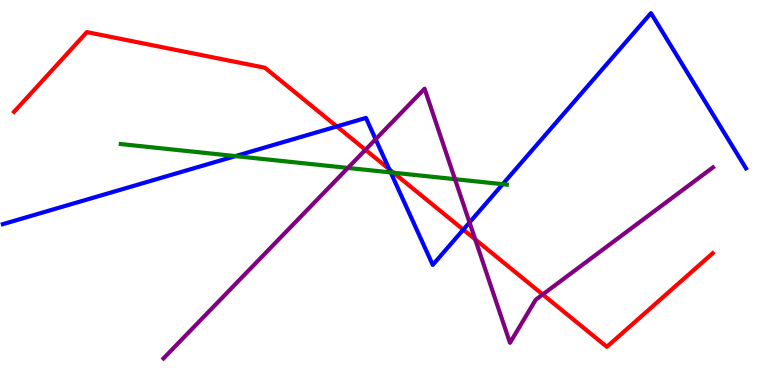[{'lines': ['blue', 'red'], 'intersections': [{'x': 4.35, 'y': 6.72}, {'x': 5.02, 'y': 5.6}, {'x': 5.98, 'y': 4.04}]}, {'lines': ['green', 'red'], 'intersections': [{'x': 5.08, 'y': 5.51}]}, {'lines': ['purple', 'red'], 'intersections': [{'x': 4.72, 'y': 6.11}, {'x': 6.13, 'y': 3.78}, {'x': 7.0, 'y': 2.35}]}, {'lines': ['blue', 'green'], 'intersections': [{'x': 3.04, 'y': 5.95}, {'x': 5.04, 'y': 5.52}, {'x': 6.49, 'y': 5.22}]}, {'lines': ['blue', 'purple'], 'intersections': [{'x': 4.85, 'y': 6.38}, {'x': 6.06, 'y': 4.22}]}, {'lines': ['green', 'purple'], 'intersections': [{'x': 4.49, 'y': 5.64}, {'x': 5.87, 'y': 5.35}]}]